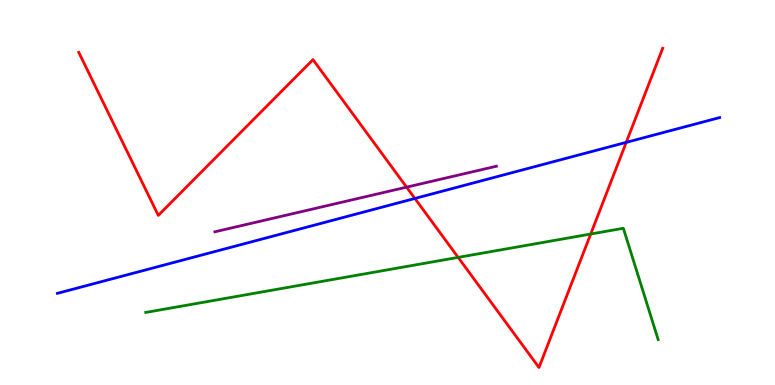[{'lines': ['blue', 'red'], 'intersections': [{'x': 5.35, 'y': 4.85}, {'x': 8.08, 'y': 6.3}]}, {'lines': ['green', 'red'], 'intersections': [{'x': 5.91, 'y': 3.31}, {'x': 7.62, 'y': 3.92}]}, {'lines': ['purple', 'red'], 'intersections': [{'x': 5.25, 'y': 5.14}]}, {'lines': ['blue', 'green'], 'intersections': []}, {'lines': ['blue', 'purple'], 'intersections': []}, {'lines': ['green', 'purple'], 'intersections': []}]